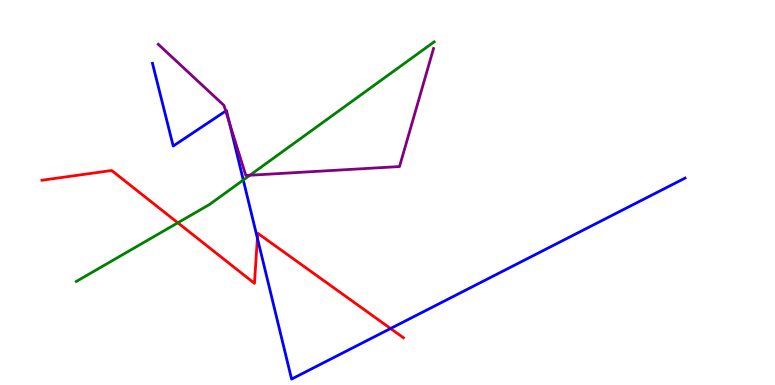[{'lines': ['blue', 'red'], 'intersections': [{'x': 3.32, 'y': 3.81}, {'x': 5.04, 'y': 1.47}]}, {'lines': ['green', 'red'], 'intersections': [{'x': 2.29, 'y': 4.21}]}, {'lines': ['purple', 'red'], 'intersections': []}, {'lines': ['blue', 'green'], 'intersections': [{'x': 3.14, 'y': 5.32}]}, {'lines': ['blue', 'purple'], 'intersections': [{'x': 2.91, 'y': 7.12}, {'x': 2.96, 'y': 6.81}]}, {'lines': ['green', 'purple'], 'intersections': [{'x': 3.22, 'y': 5.45}]}]